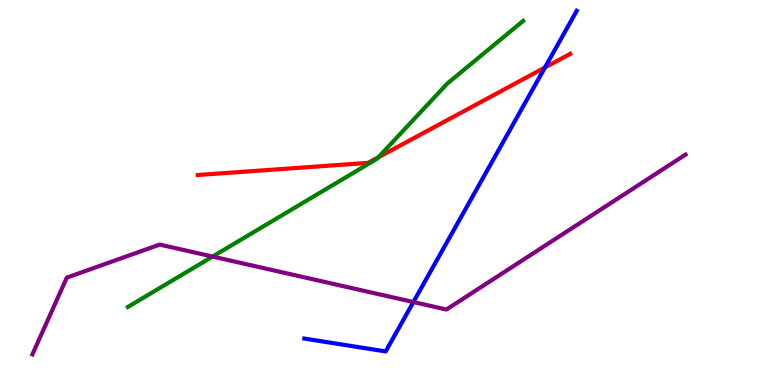[{'lines': ['blue', 'red'], 'intersections': [{'x': 7.03, 'y': 8.25}]}, {'lines': ['green', 'red'], 'intersections': [{'x': 4.88, 'y': 5.92}]}, {'lines': ['purple', 'red'], 'intersections': []}, {'lines': ['blue', 'green'], 'intersections': []}, {'lines': ['blue', 'purple'], 'intersections': [{'x': 5.33, 'y': 2.15}]}, {'lines': ['green', 'purple'], 'intersections': [{'x': 2.74, 'y': 3.34}]}]